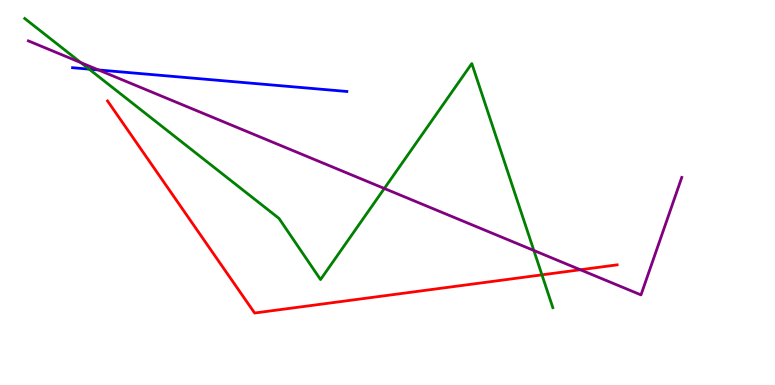[{'lines': ['blue', 'red'], 'intersections': []}, {'lines': ['green', 'red'], 'intersections': [{'x': 6.99, 'y': 2.86}]}, {'lines': ['purple', 'red'], 'intersections': [{'x': 7.49, 'y': 2.99}]}, {'lines': ['blue', 'green'], 'intersections': [{'x': 1.15, 'y': 8.2}]}, {'lines': ['blue', 'purple'], 'intersections': [{'x': 1.27, 'y': 8.18}]}, {'lines': ['green', 'purple'], 'intersections': [{'x': 1.04, 'y': 8.37}, {'x': 4.96, 'y': 5.1}, {'x': 6.89, 'y': 3.49}]}]